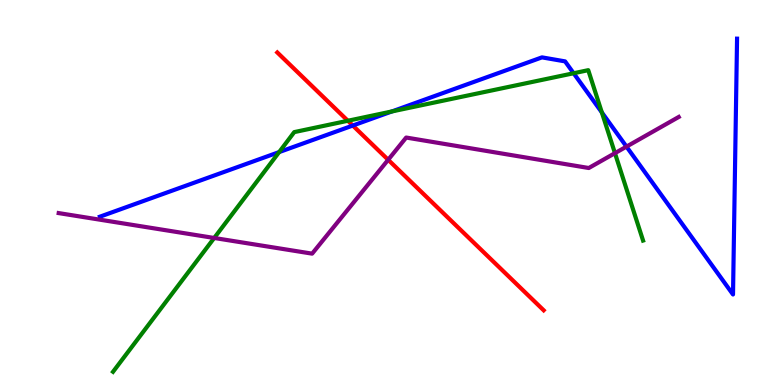[{'lines': ['blue', 'red'], 'intersections': [{'x': 4.55, 'y': 6.74}]}, {'lines': ['green', 'red'], 'intersections': [{'x': 4.49, 'y': 6.86}]}, {'lines': ['purple', 'red'], 'intersections': [{'x': 5.01, 'y': 5.85}]}, {'lines': ['blue', 'green'], 'intersections': [{'x': 3.6, 'y': 6.05}, {'x': 5.06, 'y': 7.11}, {'x': 7.4, 'y': 8.1}, {'x': 7.77, 'y': 7.08}]}, {'lines': ['blue', 'purple'], 'intersections': [{'x': 8.08, 'y': 6.19}]}, {'lines': ['green', 'purple'], 'intersections': [{'x': 2.76, 'y': 3.82}, {'x': 7.93, 'y': 6.02}]}]